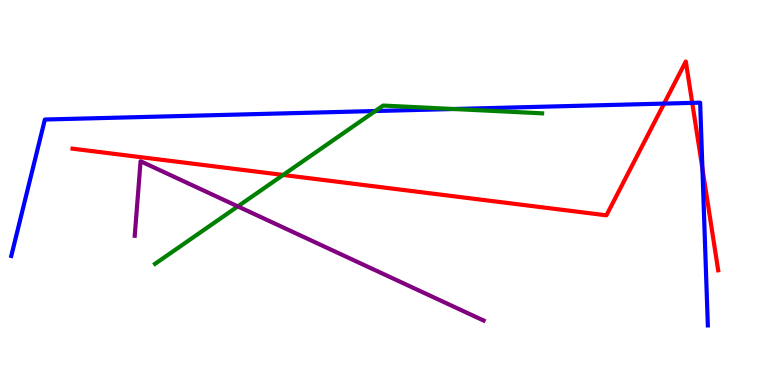[{'lines': ['blue', 'red'], 'intersections': [{'x': 8.57, 'y': 7.31}, {'x': 8.93, 'y': 7.33}, {'x': 9.06, 'y': 5.62}]}, {'lines': ['green', 'red'], 'intersections': [{'x': 3.65, 'y': 5.46}]}, {'lines': ['purple', 'red'], 'intersections': []}, {'lines': ['blue', 'green'], 'intersections': [{'x': 4.84, 'y': 7.12}, {'x': 5.85, 'y': 7.17}]}, {'lines': ['blue', 'purple'], 'intersections': []}, {'lines': ['green', 'purple'], 'intersections': [{'x': 3.07, 'y': 4.64}]}]